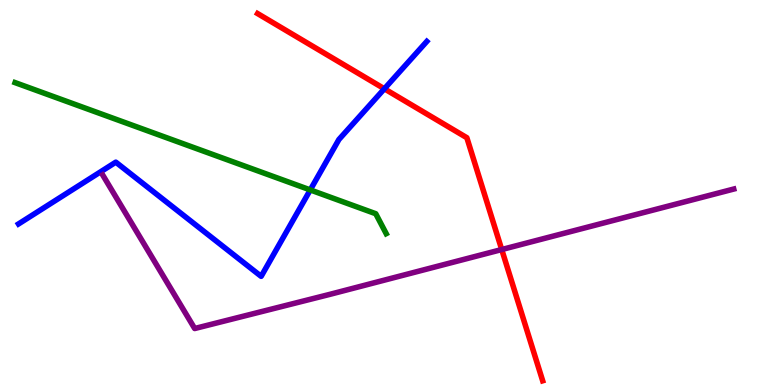[{'lines': ['blue', 'red'], 'intersections': [{'x': 4.96, 'y': 7.69}]}, {'lines': ['green', 'red'], 'intersections': []}, {'lines': ['purple', 'red'], 'intersections': [{'x': 6.47, 'y': 3.52}]}, {'lines': ['blue', 'green'], 'intersections': [{'x': 4.0, 'y': 5.07}]}, {'lines': ['blue', 'purple'], 'intersections': []}, {'lines': ['green', 'purple'], 'intersections': []}]